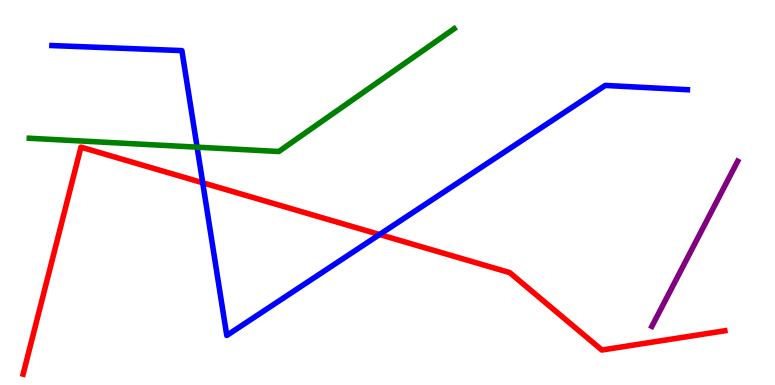[{'lines': ['blue', 'red'], 'intersections': [{'x': 2.62, 'y': 5.25}, {'x': 4.9, 'y': 3.91}]}, {'lines': ['green', 'red'], 'intersections': []}, {'lines': ['purple', 'red'], 'intersections': []}, {'lines': ['blue', 'green'], 'intersections': [{'x': 2.54, 'y': 6.18}]}, {'lines': ['blue', 'purple'], 'intersections': []}, {'lines': ['green', 'purple'], 'intersections': []}]